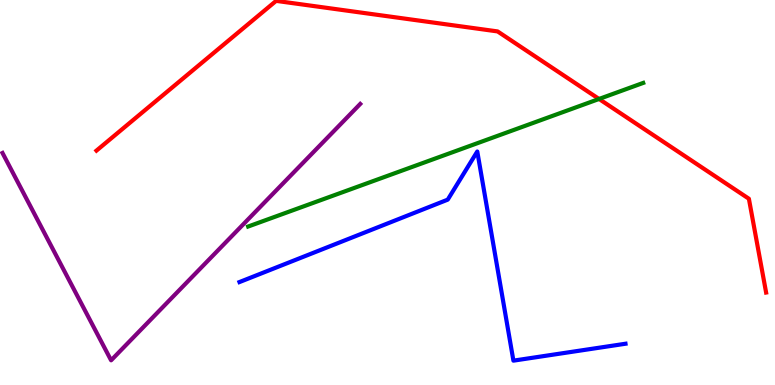[{'lines': ['blue', 'red'], 'intersections': []}, {'lines': ['green', 'red'], 'intersections': [{'x': 7.73, 'y': 7.43}]}, {'lines': ['purple', 'red'], 'intersections': []}, {'lines': ['blue', 'green'], 'intersections': []}, {'lines': ['blue', 'purple'], 'intersections': []}, {'lines': ['green', 'purple'], 'intersections': []}]